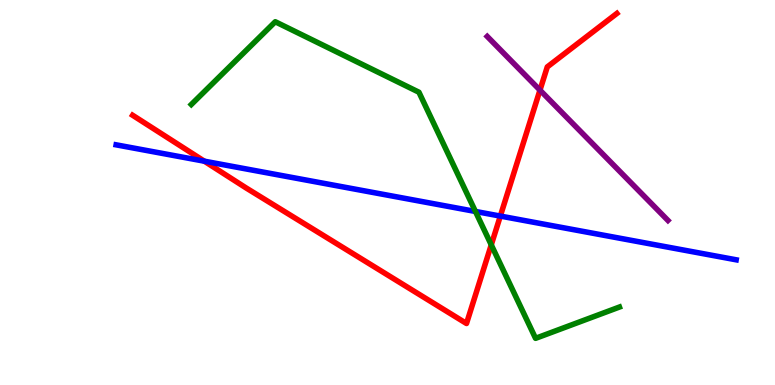[{'lines': ['blue', 'red'], 'intersections': [{'x': 2.64, 'y': 5.81}, {'x': 6.46, 'y': 4.39}]}, {'lines': ['green', 'red'], 'intersections': [{'x': 6.34, 'y': 3.64}]}, {'lines': ['purple', 'red'], 'intersections': [{'x': 6.97, 'y': 7.66}]}, {'lines': ['blue', 'green'], 'intersections': [{'x': 6.13, 'y': 4.51}]}, {'lines': ['blue', 'purple'], 'intersections': []}, {'lines': ['green', 'purple'], 'intersections': []}]